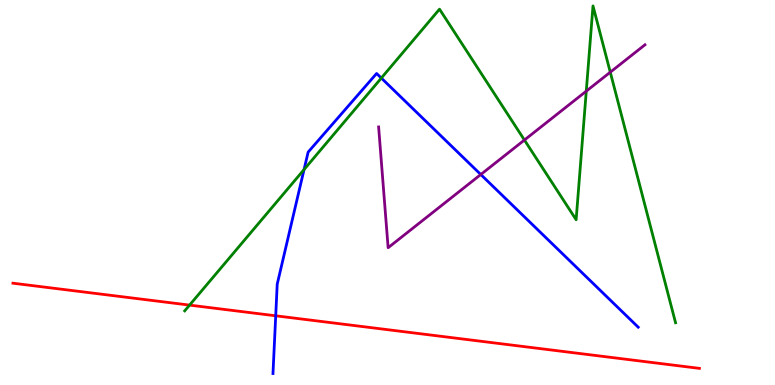[{'lines': ['blue', 'red'], 'intersections': [{'x': 3.56, 'y': 1.8}]}, {'lines': ['green', 'red'], 'intersections': [{'x': 2.45, 'y': 2.08}]}, {'lines': ['purple', 'red'], 'intersections': []}, {'lines': ['blue', 'green'], 'intersections': [{'x': 3.92, 'y': 5.6}, {'x': 4.92, 'y': 7.97}]}, {'lines': ['blue', 'purple'], 'intersections': [{'x': 6.2, 'y': 5.47}]}, {'lines': ['green', 'purple'], 'intersections': [{'x': 6.77, 'y': 6.36}, {'x': 7.56, 'y': 7.63}, {'x': 7.87, 'y': 8.12}]}]